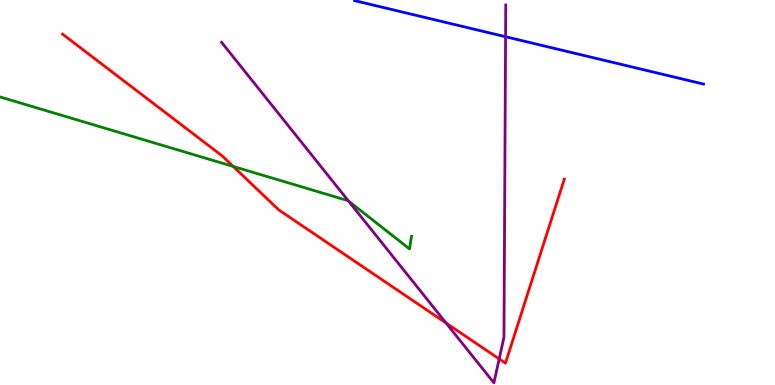[{'lines': ['blue', 'red'], 'intersections': []}, {'lines': ['green', 'red'], 'intersections': [{'x': 3.01, 'y': 5.68}]}, {'lines': ['purple', 'red'], 'intersections': [{'x': 5.76, 'y': 1.61}, {'x': 6.44, 'y': 0.677}]}, {'lines': ['blue', 'green'], 'intersections': []}, {'lines': ['blue', 'purple'], 'intersections': [{'x': 6.52, 'y': 9.05}]}, {'lines': ['green', 'purple'], 'intersections': [{'x': 4.5, 'y': 4.78}]}]